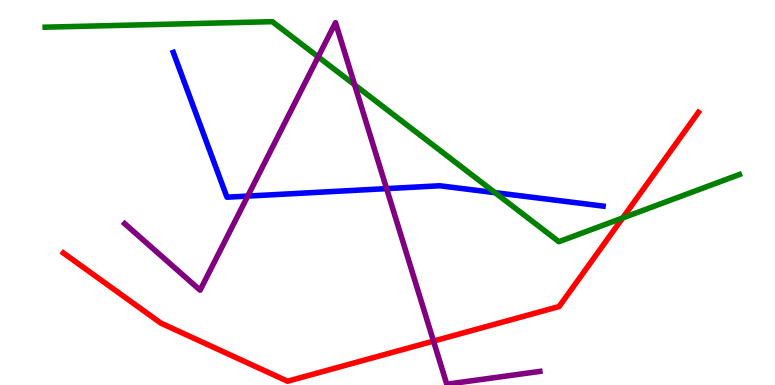[{'lines': ['blue', 'red'], 'intersections': []}, {'lines': ['green', 'red'], 'intersections': [{'x': 8.03, 'y': 4.34}]}, {'lines': ['purple', 'red'], 'intersections': [{'x': 5.59, 'y': 1.14}]}, {'lines': ['blue', 'green'], 'intersections': [{'x': 6.39, 'y': 5.0}]}, {'lines': ['blue', 'purple'], 'intersections': [{'x': 3.2, 'y': 4.91}, {'x': 4.99, 'y': 5.1}]}, {'lines': ['green', 'purple'], 'intersections': [{'x': 4.11, 'y': 8.52}, {'x': 4.58, 'y': 7.8}]}]